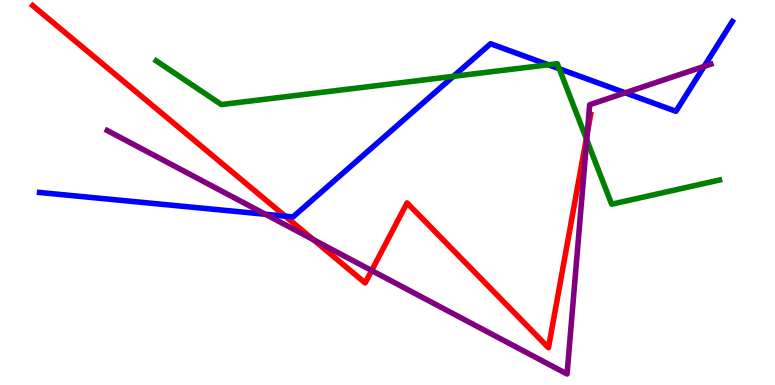[{'lines': ['blue', 'red'], 'intersections': [{'x': 3.68, 'y': 4.38}]}, {'lines': ['green', 'red'], 'intersections': [{'x': 7.57, 'y': 6.4}]}, {'lines': ['purple', 'red'], 'intersections': [{'x': 4.04, 'y': 3.78}, {'x': 4.8, 'y': 2.97}, {'x': 7.58, 'y': 6.54}]}, {'lines': ['blue', 'green'], 'intersections': [{'x': 5.85, 'y': 8.02}, {'x': 7.08, 'y': 8.32}, {'x': 7.22, 'y': 8.21}]}, {'lines': ['blue', 'purple'], 'intersections': [{'x': 3.42, 'y': 4.43}, {'x': 8.07, 'y': 7.59}, {'x': 9.09, 'y': 8.28}]}, {'lines': ['green', 'purple'], 'intersections': [{'x': 7.57, 'y': 6.37}]}]